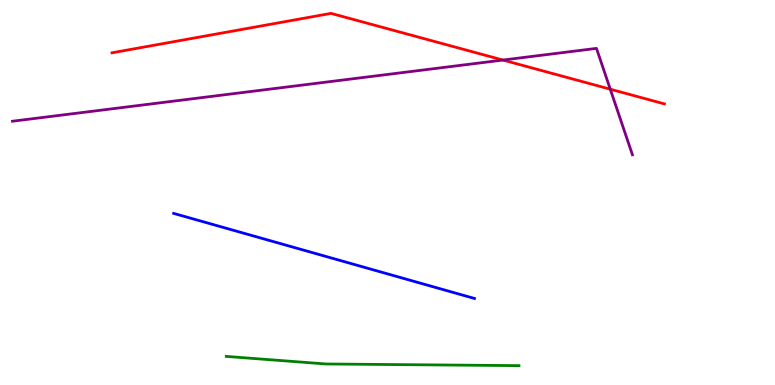[{'lines': ['blue', 'red'], 'intersections': []}, {'lines': ['green', 'red'], 'intersections': []}, {'lines': ['purple', 'red'], 'intersections': [{'x': 6.49, 'y': 8.44}, {'x': 7.87, 'y': 7.68}]}, {'lines': ['blue', 'green'], 'intersections': []}, {'lines': ['blue', 'purple'], 'intersections': []}, {'lines': ['green', 'purple'], 'intersections': []}]